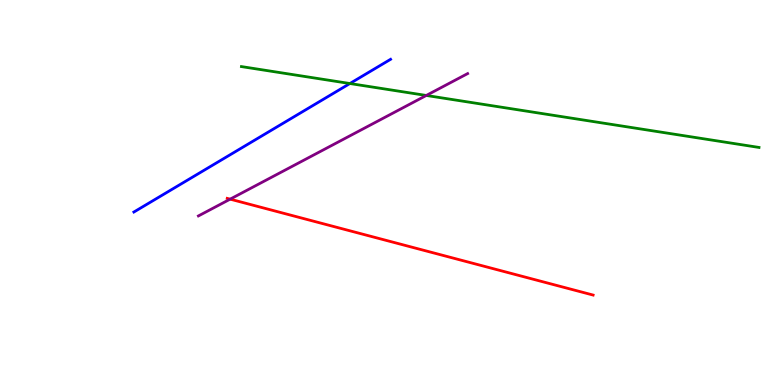[{'lines': ['blue', 'red'], 'intersections': []}, {'lines': ['green', 'red'], 'intersections': []}, {'lines': ['purple', 'red'], 'intersections': [{'x': 2.97, 'y': 4.83}]}, {'lines': ['blue', 'green'], 'intersections': [{'x': 4.51, 'y': 7.83}]}, {'lines': ['blue', 'purple'], 'intersections': []}, {'lines': ['green', 'purple'], 'intersections': [{'x': 5.5, 'y': 7.52}]}]